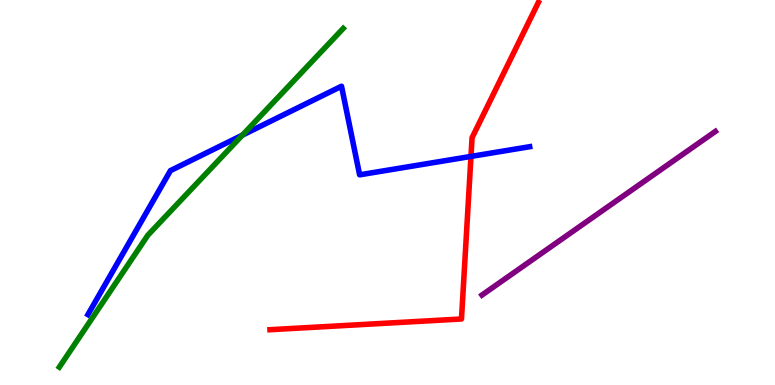[{'lines': ['blue', 'red'], 'intersections': [{'x': 6.08, 'y': 5.94}]}, {'lines': ['green', 'red'], 'intersections': []}, {'lines': ['purple', 'red'], 'intersections': []}, {'lines': ['blue', 'green'], 'intersections': [{'x': 3.13, 'y': 6.49}]}, {'lines': ['blue', 'purple'], 'intersections': []}, {'lines': ['green', 'purple'], 'intersections': []}]